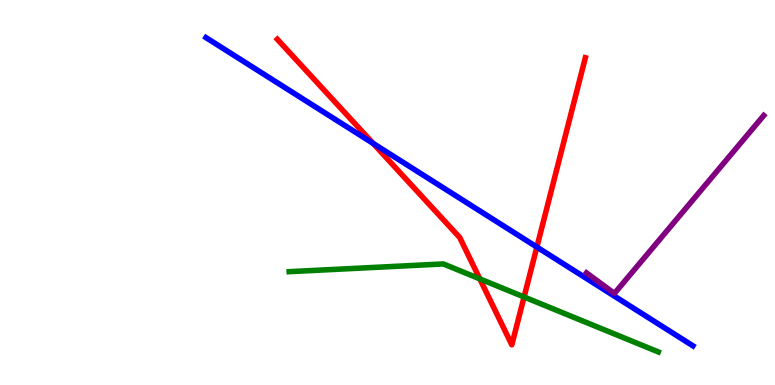[{'lines': ['blue', 'red'], 'intersections': [{'x': 4.81, 'y': 6.27}, {'x': 6.93, 'y': 3.58}]}, {'lines': ['green', 'red'], 'intersections': [{'x': 6.19, 'y': 2.76}, {'x': 6.76, 'y': 2.29}]}, {'lines': ['purple', 'red'], 'intersections': []}, {'lines': ['blue', 'green'], 'intersections': []}, {'lines': ['blue', 'purple'], 'intersections': []}, {'lines': ['green', 'purple'], 'intersections': []}]